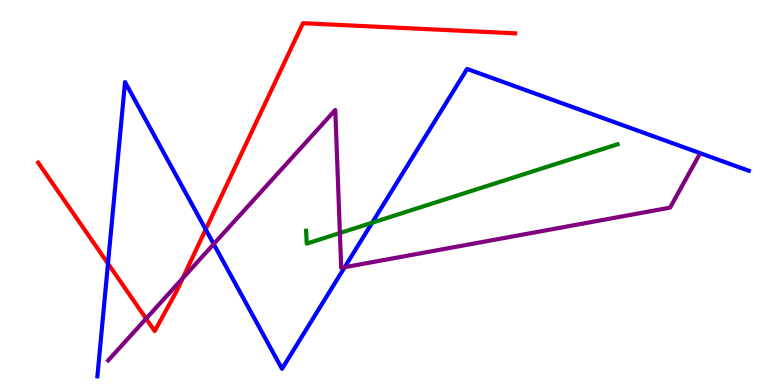[{'lines': ['blue', 'red'], 'intersections': [{'x': 1.39, 'y': 3.15}, {'x': 2.65, 'y': 4.04}]}, {'lines': ['green', 'red'], 'intersections': []}, {'lines': ['purple', 'red'], 'intersections': [{'x': 1.89, 'y': 1.72}, {'x': 2.36, 'y': 2.77}]}, {'lines': ['blue', 'green'], 'intersections': [{'x': 4.8, 'y': 4.22}]}, {'lines': ['blue', 'purple'], 'intersections': [{'x': 2.76, 'y': 3.66}, {'x': 4.45, 'y': 3.06}]}, {'lines': ['green', 'purple'], 'intersections': [{'x': 4.39, 'y': 3.95}]}]